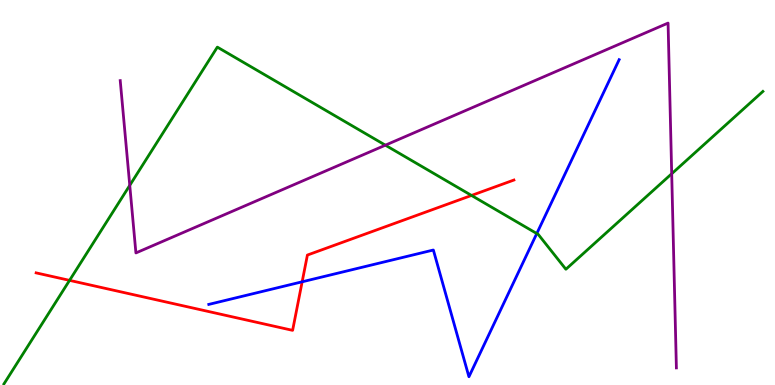[{'lines': ['blue', 'red'], 'intersections': [{'x': 3.9, 'y': 2.68}]}, {'lines': ['green', 'red'], 'intersections': [{'x': 0.898, 'y': 2.72}, {'x': 6.08, 'y': 4.92}]}, {'lines': ['purple', 'red'], 'intersections': []}, {'lines': ['blue', 'green'], 'intersections': [{'x': 6.93, 'y': 3.93}]}, {'lines': ['blue', 'purple'], 'intersections': []}, {'lines': ['green', 'purple'], 'intersections': [{'x': 1.67, 'y': 5.19}, {'x': 4.97, 'y': 6.23}, {'x': 8.67, 'y': 5.49}]}]